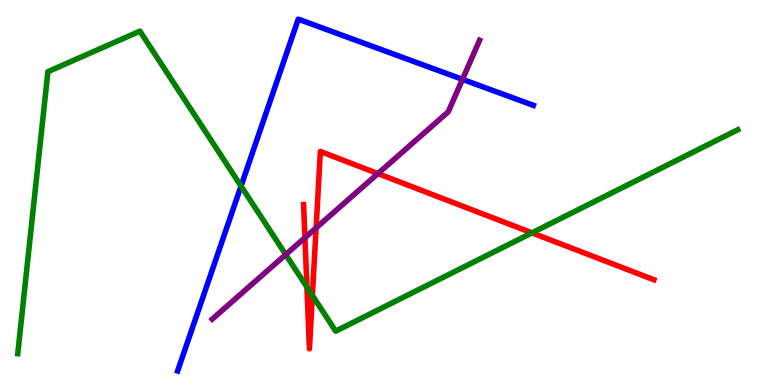[{'lines': ['blue', 'red'], 'intersections': []}, {'lines': ['green', 'red'], 'intersections': [{'x': 3.96, 'y': 2.54}, {'x': 4.03, 'y': 2.33}, {'x': 6.86, 'y': 3.95}]}, {'lines': ['purple', 'red'], 'intersections': [{'x': 3.93, 'y': 3.83}, {'x': 4.08, 'y': 4.08}, {'x': 4.88, 'y': 5.49}]}, {'lines': ['blue', 'green'], 'intersections': [{'x': 3.11, 'y': 5.17}]}, {'lines': ['blue', 'purple'], 'intersections': [{'x': 5.97, 'y': 7.94}]}, {'lines': ['green', 'purple'], 'intersections': [{'x': 3.69, 'y': 3.39}]}]